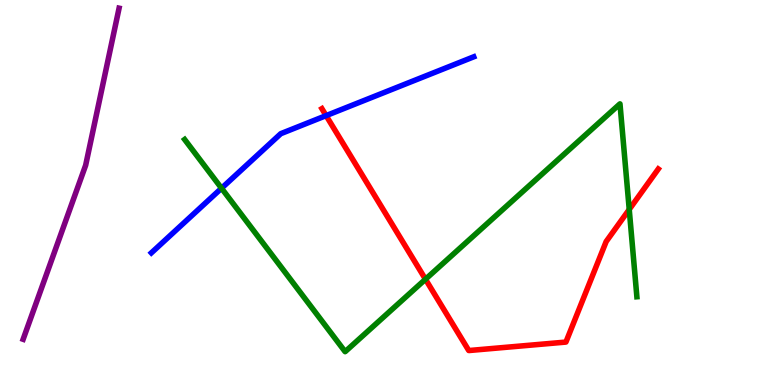[{'lines': ['blue', 'red'], 'intersections': [{'x': 4.21, 'y': 7.0}]}, {'lines': ['green', 'red'], 'intersections': [{'x': 5.49, 'y': 2.75}, {'x': 8.12, 'y': 4.56}]}, {'lines': ['purple', 'red'], 'intersections': []}, {'lines': ['blue', 'green'], 'intersections': [{'x': 2.86, 'y': 5.11}]}, {'lines': ['blue', 'purple'], 'intersections': []}, {'lines': ['green', 'purple'], 'intersections': []}]